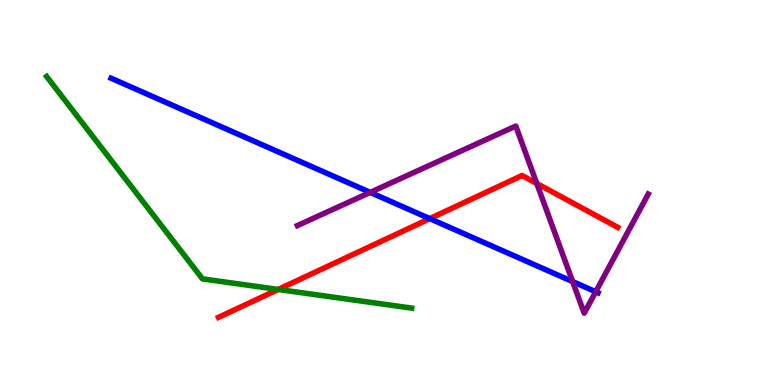[{'lines': ['blue', 'red'], 'intersections': [{'x': 5.55, 'y': 4.32}]}, {'lines': ['green', 'red'], 'intersections': [{'x': 3.59, 'y': 2.48}]}, {'lines': ['purple', 'red'], 'intersections': [{'x': 6.93, 'y': 5.23}]}, {'lines': ['blue', 'green'], 'intersections': []}, {'lines': ['blue', 'purple'], 'intersections': [{'x': 4.78, 'y': 5.0}, {'x': 7.39, 'y': 2.69}, {'x': 7.69, 'y': 2.42}]}, {'lines': ['green', 'purple'], 'intersections': []}]